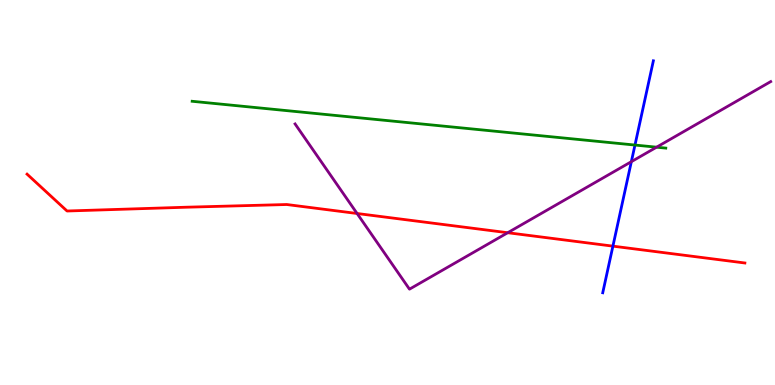[{'lines': ['blue', 'red'], 'intersections': [{'x': 7.91, 'y': 3.61}]}, {'lines': ['green', 'red'], 'intersections': []}, {'lines': ['purple', 'red'], 'intersections': [{'x': 4.61, 'y': 4.45}, {'x': 6.55, 'y': 3.96}]}, {'lines': ['blue', 'green'], 'intersections': [{'x': 8.19, 'y': 6.23}]}, {'lines': ['blue', 'purple'], 'intersections': [{'x': 8.15, 'y': 5.8}]}, {'lines': ['green', 'purple'], 'intersections': [{'x': 8.47, 'y': 6.18}]}]